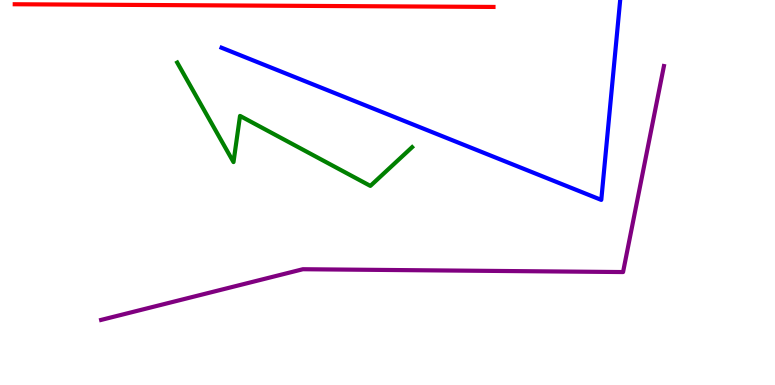[{'lines': ['blue', 'red'], 'intersections': []}, {'lines': ['green', 'red'], 'intersections': []}, {'lines': ['purple', 'red'], 'intersections': []}, {'lines': ['blue', 'green'], 'intersections': []}, {'lines': ['blue', 'purple'], 'intersections': []}, {'lines': ['green', 'purple'], 'intersections': []}]